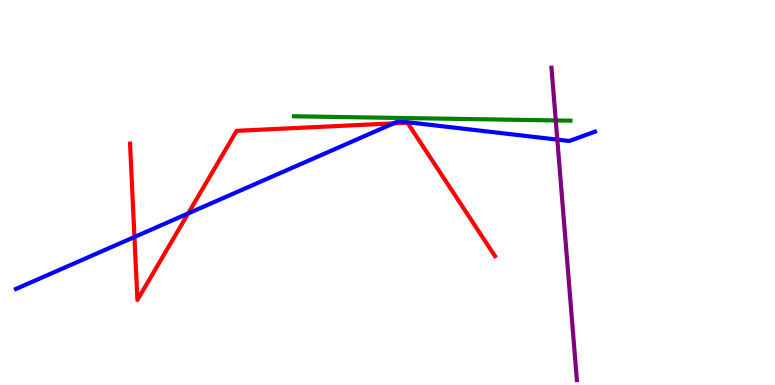[{'lines': ['blue', 'red'], 'intersections': [{'x': 1.73, 'y': 3.84}, {'x': 2.43, 'y': 4.46}, {'x': 5.08, 'y': 6.8}]}, {'lines': ['green', 'red'], 'intersections': []}, {'lines': ['purple', 'red'], 'intersections': []}, {'lines': ['blue', 'green'], 'intersections': []}, {'lines': ['blue', 'purple'], 'intersections': [{'x': 7.19, 'y': 6.37}]}, {'lines': ['green', 'purple'], 'intersections': [{'x': 7.17, 'y': 6.87}]}]